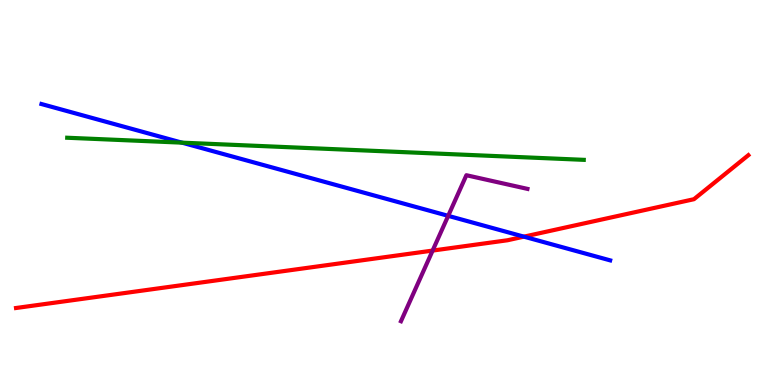[{'lines': ['blue', 'red'], 'intersections': [{'x': 6.76, 'y': 3.85}]}, {'lines': ['green', 'red'], 'intersections': []}, {'lines': ['purple', 'red'], 'intersections': [{'x': 5.58, 'y': 3.49}]}, {'lines': ['blue', 'green'], 'intersections': [{'x': 2.35, 'y': 6.29}]}, {'lines': ['blue', 'purple'], 'intersections': [{'x': 5.78, 'y': 4.39}]}, {'lines': ['green', 'purple'], 'intersections': []}]